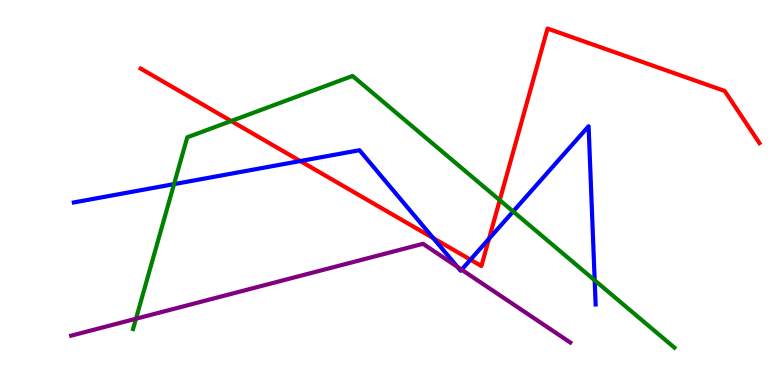[{'lines': ['blue', 'red'], 'intersections': [{'x': 3.87, 'y': 5.82}, {'x': 5.59, 'y': 3.81}, {'x': 6.07, 'y': 3.25}, {'x': 6.31, 'y': 3.8}]}, {'lines': ['green', 'red'], 'intersections': [{'x': 2.98, 'y': 6.86}, {'x': 6.45, 'y': 4.8}]}, {'lines': ['purple', 'red'], 'intersections': []}, {'lines': ['blue', 'green'], 'intersections': [{'x': 2.25, 'y': 5.22}, {'x': 6.62, 'y': 4.51}, {'x': 7.67, 'y': 2.72}]}, {'lines': ['blue', 'purple'], 'intersections': [{'x': 5.9, 'y': 3.07}, {'x': 5.96, 'y': 3.0}]}, {'lines': ['green', 'purple'], 'intersections': [{'x': 1.75, 'y': 1.72}]}]